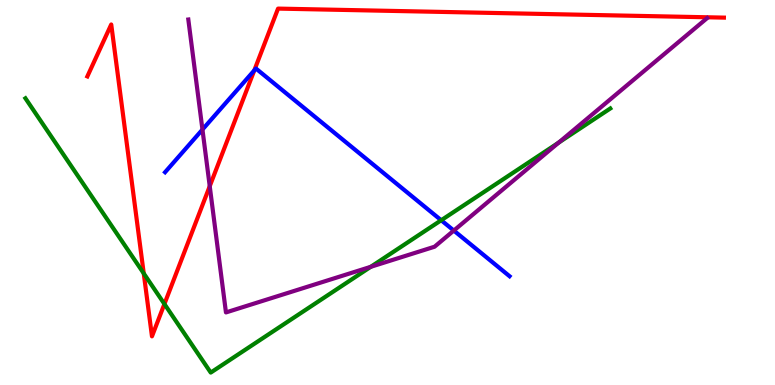[{'lines': ['blue', 'red'], 'intersections': [{'x': 3.28, 'y': 8.17}]}, {'lines': ['green', 'red'], 'intersections': [{'x': 1.85, 'y': 2.9}, {'x': 2.12, 'y': 2.1}]}, {'lines': ['purple', 'red'], 'intersections': [{'x': 2.71, 'y': 5.16}]}, {'lines': ['blue', 'green'], 'intersections': [{'x': 5.69, 'y': 4.28}]}, {'lines': ['blue', 'purple'], 'intersections': [{'x': 2.61, 'y': 6.63}, {'x': 5.86, 'y': 4.01}]}, {'lines': ['green', 'purple'], 'intersections': [{'x': 4.78, 'y': 3.07}, {'x': 7.21, 'y': 6.3}]}]